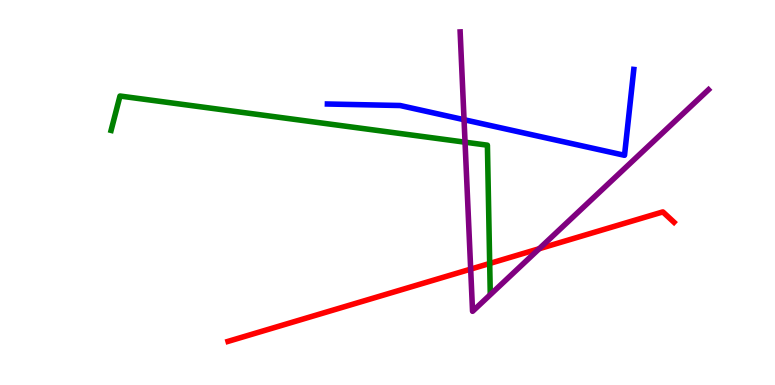[{'lines': ['blue', 'red'], 'intersections': []}, {'lines': ['green', 'red'], 'intersections': [{'x': 6.32, 'y': 3.16}]}, {'lines': ['purple', 'red'], 'intersections': [{'x': 6.07, 'y': 3.01}, {'x': 6.96, 'y': 3.54}]}, {'lines': ['blue', 'green'], 'intersections': []}, {'lines': ['blue', 'purple'], 'intersections': [{'x': 5.99, 'y': 6.89}]}, {'lines': ['green', 'purple'], 'intersections': [{'x': 6.0, 'y': 6.31}]}]